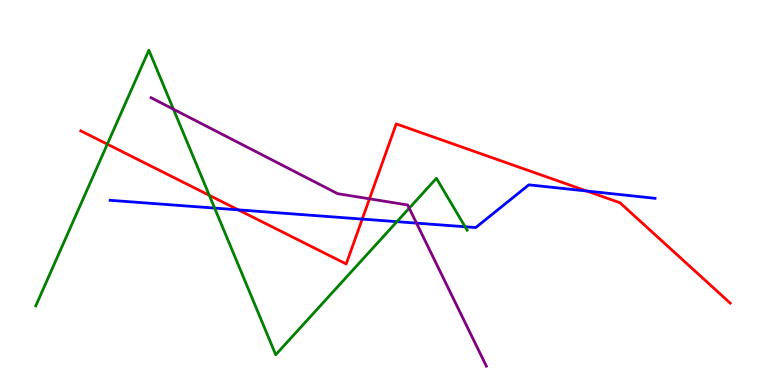[{'lines': ['blue', 'red'], 'intersections': [{'x': 3.07, 'y': 4.55}, {'x': 4.67, 'y': 4.31}, {'x': 7.57, 'y': 5.04}]}, {'lines': ['green', 'red'], 'intersections': [{'x': 1.38, 'y': 6.26}, {'x': 2.7, 'y': 4.93}]}, {'lines': ['purple', 'red'], 'intersections': [{'x': 4.77, 'y': 4.84}]}, {'lines': ['blue', 'green'], 'intersections': [{'x': 2.77, 'y': 4.6}, {'x': 5.12, 'y': 4.24}, {'x': 6.0, 'y': 4.11}]}, {'lines': ['blue', 'purple'], 'intersections': [{'x': 5.37, 'y': 4.2}]}, {'lines': ['green', 'purple'], 'intersections': [{'x': 2.24, 'y': 7.16}, {'x': 5.28, 'y': 4.59}]}]